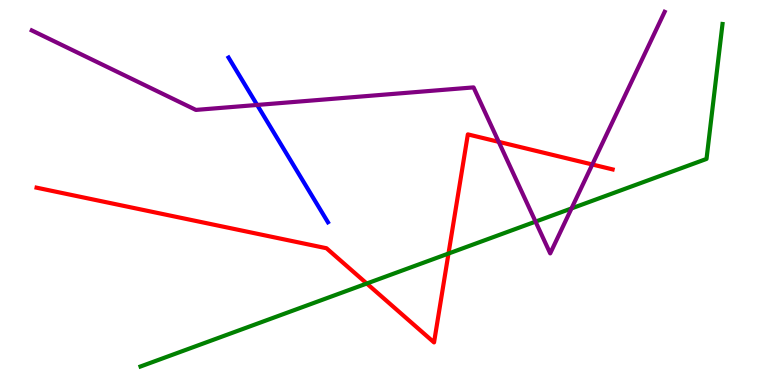[{'lines': ['blue', 'red'], 'intersections': []}, {'lines': ['green', 'red'], 'intersections': [{'x': 4.73, 'y': 2.64}, {'x': 5.79, 'y': 3.41}]}, {'lines': ['purple', 'red'], 'intersections': [{'x': 6.43, 'y': 6.32}, {'x': 7.64, 'y': 5.73}]}, {'lines': ['blue', 'green'], 'intersections': []}, {'lines': ['blue', 'purple'], 'intersections': [{'x': 3.32, 'y': 7.27}]}, {'lines': ['green', 'purple'], 'intersections': [{'x': 6.91, 'y': 4.24}, {'x': 7.37, 'y': 4.59}]}]